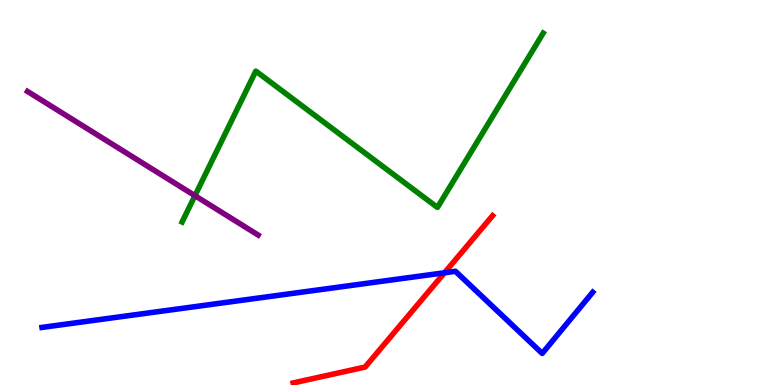[{'lines': ['blue', 'red'], 'intersections': [{'x': 5.74, 'y': 2.91}]}, {'lines': ['green', 'red'], 'intersections': []}, {'lines': ['purple', 'red'], 'intersections': []}, {'lines': ['blue', 'green'], 'intersections': []}, {'lines': ['blue', 'purple'], 'intersections': []}, {'lines': ['green', 'purple'], 'intersections': [{'x': 2.52, 'y': 4.92}]}]